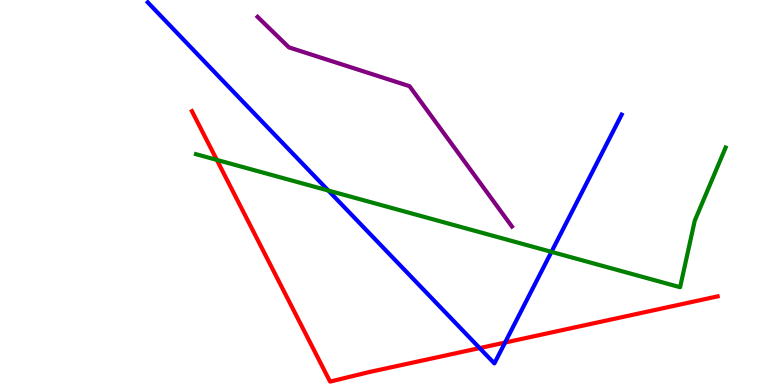[{'lines': ['blue', 'red'], 'intersections': [{'x': 6.19, 'y': 0.959}, {'x': 6.52, 'y': 1.1}]}, {'lines': ['green', 'red'], 'intersections': [{'x': 2.8, 'y': 5.85}]}, {'lines': ['purple', 'red'], 'intersections': []}, {'lines': ['blue', 'green'], 'intersections': [{'x': 4.24, 'y': 5.05}, {'x': 7.12, 'y': 3.46}]}, {'lines': ['blue', 'purple'], 'intersections': []}, {'lines': ['green', 'purple'], 'intersections': []}]